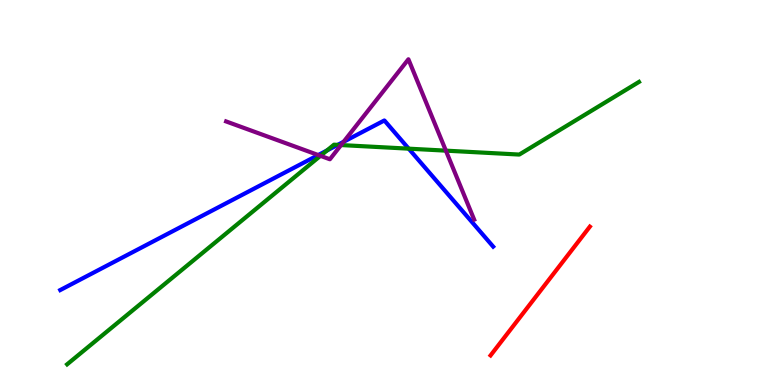[{'lines': ['blue', 'red'], 'intersections': []}, {'lines': ['green', 'red'], 'intersections': []}, {'lines': ['purple', 'red'], 'intersections': []}, {'lines': ['blue', 'green'], 'intersections': [{'x': 4.22, 'y': 6.09}, {'x': 4.36, 'y': 6.24}, {'x': 5.27, 'y': 6.14}]}, {'lines': ['blue', 'purple'], 'intersections': [{'x': 4.11, 'y': 5.97}, {'x': 4.43, 'y': 6.32}]}, {'lines': ['green', 'purple'], 'intersections': [{'x': 4.13, 'y': 5.95}, {'x': 4.4, 'y': 6.23}, {'x': 5.75, 'y': 6.09}]}]